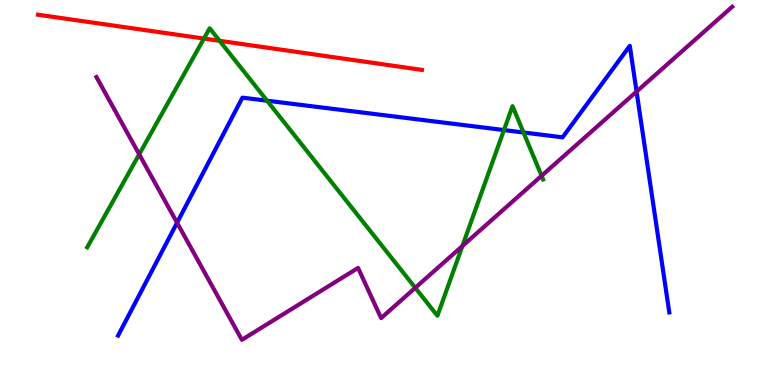[{'lines': ['blue', 'red'], 'intersections': []}, {'lines': ['green', 'red'], 'intersections': [{'x': 2.63, 'y': 9.0}, {'x': 2.83, 'y': 8.94}]}, {'lines': ['purple', 'red'], 'intersections': []}, {'lines': ['blue', 'green'], 'intersections': [{'x': 3.45, 'y': 7.38}, {'x': 6.5, 'y': 6.62}, {'x': 6.76, 'y': 6.56}]}, {'lines': ['blue', 'purple'], 'intersections': [{'x': 2.28, 'y': 4.21}, {'x': 8.21, 'y': 7.62}]}, {'lines': ['green', 'purple'], 'intersections': [{'x': 1.8, 'y': 5.99}, {'x': 5.36, 'y': 2.52}, {'x': 5.97, 'y': 3.61}, {'x': 6.99, 'y': 5.43}]}]